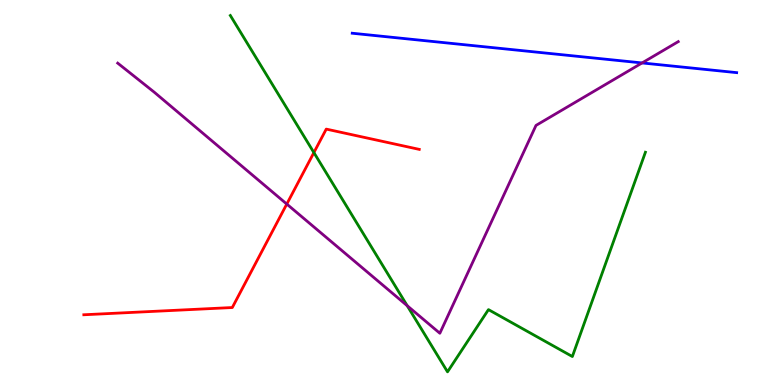[{'lines': ['blue', 'red'], 'intersections': []}, {'lines': ['green', 'red'], 'intersections': [{'x': 4.05, 'y': 6.04}]}, {'lines': ['purple', 'red'], 'intersections': [{'x': 3.7, 'y': 4.7}]}, {'lines': ['blue', 'green'], 'intersections': []}, {'lines': ['blue', 'purple'], 'intersections': [{'x': 8.28, 'y': 8.37}]}, {'lines': ['green', 'purple'], 'intersections': [{'x': 5.25, 'y': 2.06}]}]